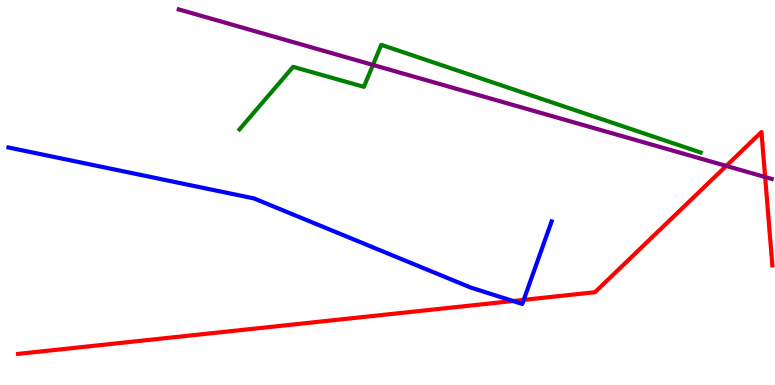[{'lines': ['blue', 'red'], 'intersections': [{'x': 6.62, 'y': 2.18}, {'x': 6.76, 'y': 2.21}]}, {'lines': ['green', 'red'], 'intersections': []}, {'lines': ['purple', 'red'], 'intersections': [{'x': 9.37, 'y': 5.69}, {'x': 9.87, 'y': 5.4}]}, {'lines': ['blue', 'green'], 'intersections': []}, {'lines': ['blue', 'purple'], 'intersections': []}, {'lines': ['green', 'purple'], 'intersections': [{'x': 4.81, 'y': 8.31}]}]